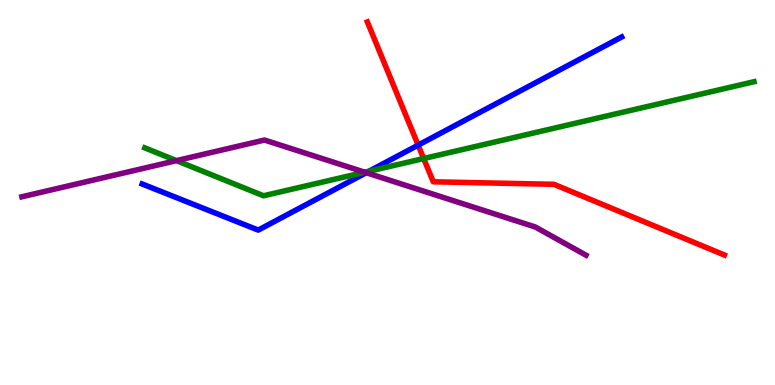[{'lines': ['blue', 'red'], 'intersections': [{'x': 5.4, 'y': 6.23}]}, {'lines': ['green', 'red'], 'intersections': [{'x': 5.47, 'y': 5.88}]}, {'lines': ['purple', 'red'], 'intersections': []}, {'lines': ['blue', 'green'], 'intersections': [{'x': 4.76, 'y': 5.55}]}, {'lines': ['blue', 'purple'], 'intersections': [{'x': 4.73, 'y': 5.51}]}, {'lines': ['green', 'purple'], 'intersections': [{'x': 2.28, 'y': 5.83}, {'x': 4.71, 'y': 5.53}]}]